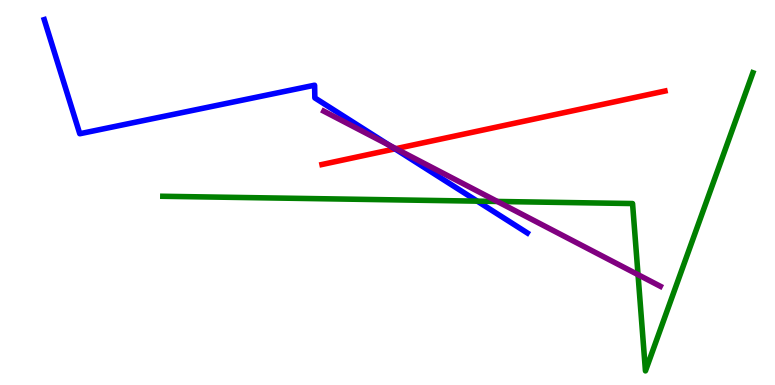[{'lines': ['blue', 'red'], 'intersections': [{'x': 5.1, 'y': 6.13}]}, {'lines': ['green', 'red'], 'intersections': []}, {'lines': ['purple', 'red'], 'intersections': [{'x': 5.11, 'y': 6.14}]}, {'lines': ['blue', 'green'], 'intersections': [{'x': 6.16, 'y': 4.78}]}, {'lines': ['blue', 'purple'], 'intersections': [{'x': 5.03, 'y': 6.22}]}, {'lines': ['green', 'purple'], 'intersections': [{'x': 6.42, 'y': 4.77}, {'x': 8.23, 'y': 2.87}]}]